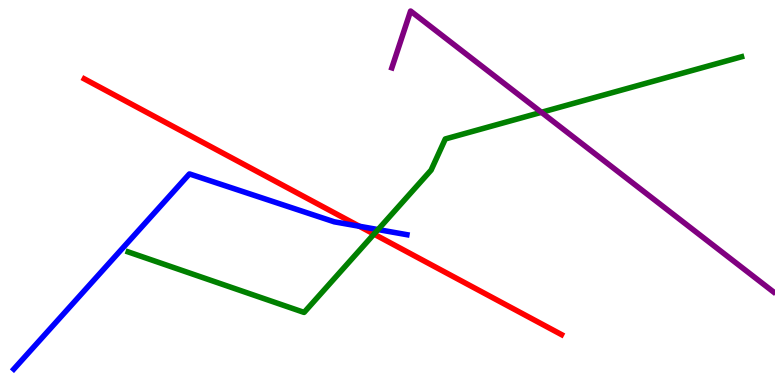[{'lines': ['blue', 'red'], 'intersections': [{'x': 4.64, 'y': 4.12}]}, {'lines': ['green', 'red'], 'intersections': [{'x': 4.83, 'y': 3.92}]}, {'lines': ['purple', 'red'], 'intersections': []}, {'lines': ['blue', 'green'], 'intersections': [{'x': 4.88, 'y': 4.04}]}, {'lines': ['blue', 'purple'], 'intersections': []}, {'lines': ['green', 'purple'], 'intersections': [{'x': 6.99, 'y': 7.08}]}]